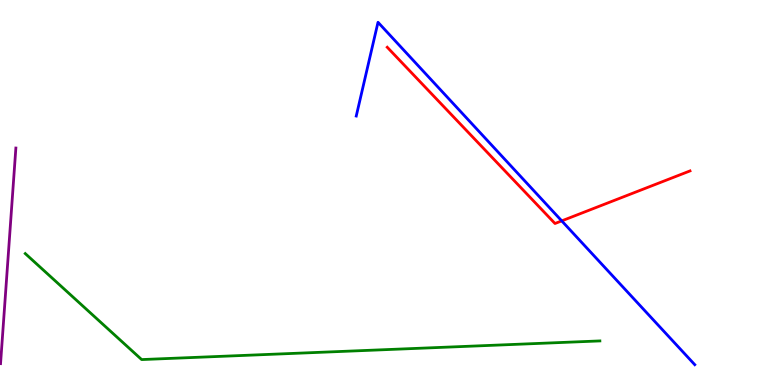[{'lines': ['blue', 'red'], 'intersections': [{'x': 7.25, 'y': 4.26}]}, {'lines': ['green', 'red'], 'intersections': []}, {'lines': ['purple', 'red'], 'intersections': []}, {'lines': ['blue', 'green'], 'intersections': []}, {'lines': ['blue', 'purple'], 'intersections': []}, {'lines': ['green', 'purple'], 'intersections': []}]